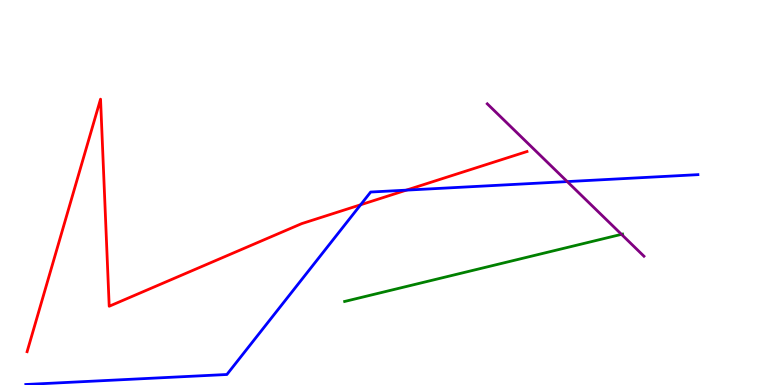[{'lines': ['blue', 'red'], 'intersections': [{'x': 4.65, 'y': 4.68}, {'x': 5.24, 'y': 5.06}]}, {'lines': ['green', 'red'], 'intersections': []}, {'lines': ['purple', 'red'], 'intersections': []}, {'lines': ['blue', 'green'], 'intersections': []}, {'lines': ['blue', 'purple'], 'intersections': [{'x': 7.32, 'y': 5.28}]}, {'lines': ['green', 'purple'], 'intersections': [{'x': 8.02, 'y': 3.91}]}]